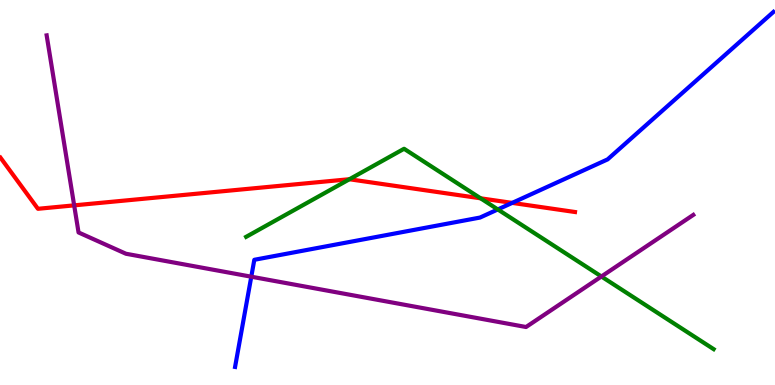[{'lines': ['blue', 'red'], 'intersections': [{'x': 6.61, 'y': 4.73}]}, {'lines': ['green', 'red'], 'intersections': [{'x': 4.51, 'y': 5.34}, {'x': 6.2, 'y': 4.85}]}, {'lines': ['purple', 'red'], 'intersections': [{'x': 0.957, 'y': 4.67}]}, {'lines': ['blue', 'green'], 'intersections': [{'x': 6.42, 'y': 4.56}]}, {'lines': ['blue', 'purple'], 'intersections': [{'x': 3.24, 'y': 2.81}]}, {'lines': ['green', 'purple'], 'intersections': [{'x': 7.76, 'y': 2.82}]}]